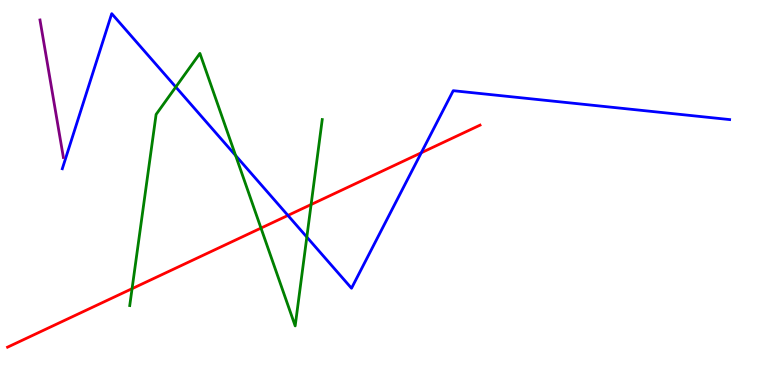[{'lines': ['blue', 'red'], 'intersections': [{'x': 3.72, 'y': 4.4}, {'x': 5.44, 'y': 6.03}]}, {'lines': ['green', 'red'], 'intersections': [{'x': 1.7, 'y': 2.5}, {'x': 3.37, 'y': 4.08}, {'x': 4.01, 'y': 4.69}]}, {'lines': ['purple', 'red'], 'intersections': []}, {'lines': ['blue', 'green'], 'intersections': [{'x': 2.27, 'y': 7.74}, {'x': 3.04, 'y': 5.96}, {'x': 3.96, 'y': 3.84}]}, {'lines': ['blue', 'purple'], 'intersections': []}, {'lines': ['green', 'purple'], 'intersections': []}]